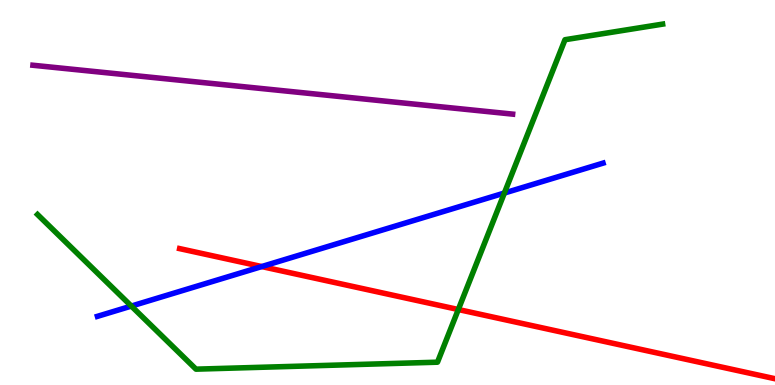[{'lines': ['blue', 'red'], 'intersections': [{'x': 3.38, 'y': 3.08}]}, {'lines': ['green', 'red'], 'intersections': [{'x': 5.91, 'y': 1.96}]}, {'lines': ['purple', 'red'], 'intersections': []}, {'lines': ['blue', 'green'], 'intersections': [{'x': 1.69, 'y': 2.05}, {'x': 6.51, 'y': 4.99}]}, {'lines': ['blue', 'purple'], 'intersections': []}, {'lines': ['green', 'purple'], 'intersections': []}]